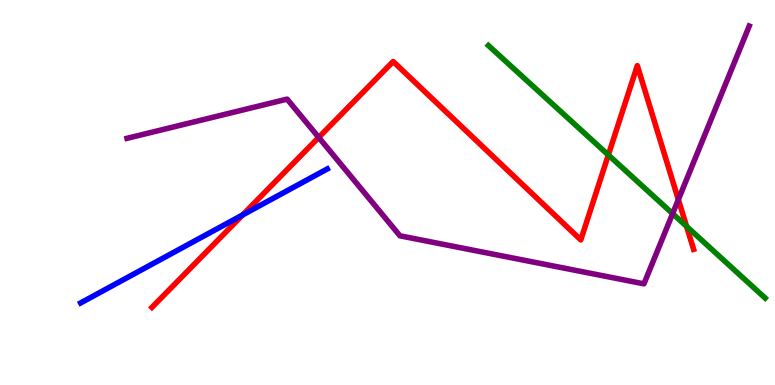[{'lines': ['blue', 'red'], 'intersections': [{'x': 3.13, 'y': 4.42}]}, {'lines': ['green', 'red'], 'intersections': [{'x': 7.85, 'y': 5.97}, {'x': 8.86, 'y': 4.12}]}, {'lines': ['purple', 'red'], 'intersections': [{'x': 4.11, 'y': 6.43}, {'x': 8.75, 'y': 4.82}]}, {'lines': ['blue', 'green'], 'intersections': []}, {'lines': ['blue', 'purple'], 'intersections': []}, {'lines': ['green', 'purple'], 'intersections': [{'x': 8.68, 'y': 4.45}]}]